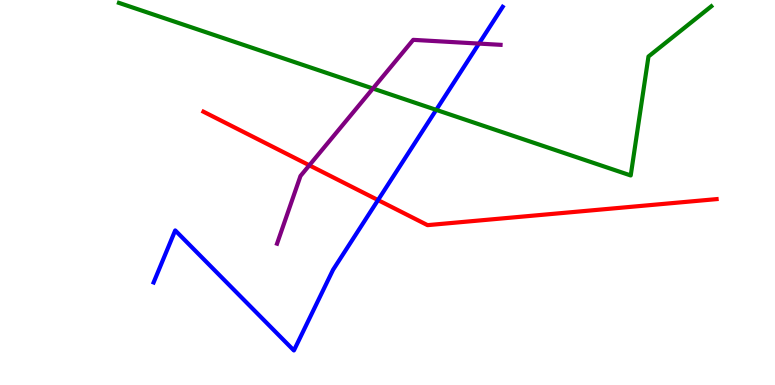[{'lines': ['blue', 'red'], 'intersections': [{'x': 4.88, 'y': 4.8}]}, {'lines': ['green', 'red'], 'intersections': []}, {'lines': ['purple', 'red'], 'intersections': [{'x': 3.99, 'y': 5.71}]}, {'lines': ['blue', 'green'], 'intersections': [{'x': 5.63, 'y': 7.15}]}, {'lines': ['blue', 'purple'], 'intersections': [{'x': 6.18, 'y': 8.87}]}, {'lines': ['green', 'purple'], 'intersections': [{'x': 4.81, 'y': 7.7}]}]